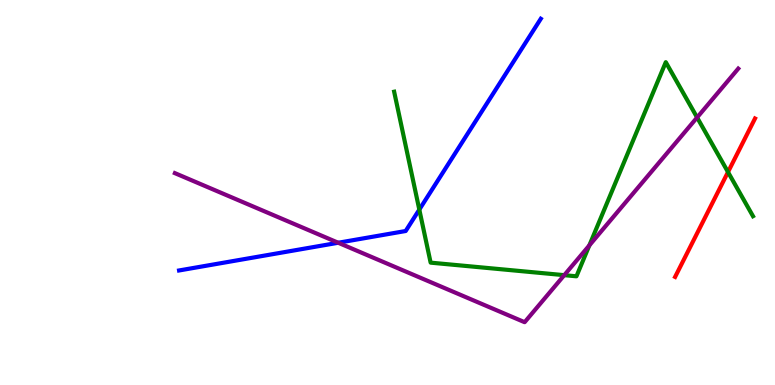[{'lines': ['blue', 'red'], 'intersections': []}, {'lines': ['green', 'red'], 'intersections': [{'x': 9.39, 'y': 5.53}]}, {'lines': ['purple', 'red'], 'intersections': []}, {'lines': ['blue', 'green'], 'intersections': [{'x': 5.41, 'y': 4.56}]}, {'lines': ['blue', 'purple'], 'intersections': [{'x': 4.36, 'y': 3.69}]}, {'lines': ['green', 'purple'], 'intersections': [{'x': 7.28, 'y': 2.85}, {'x': 7.6, 'y': 3.63}, {'x': 8.99, 'y': 6.95}]}]